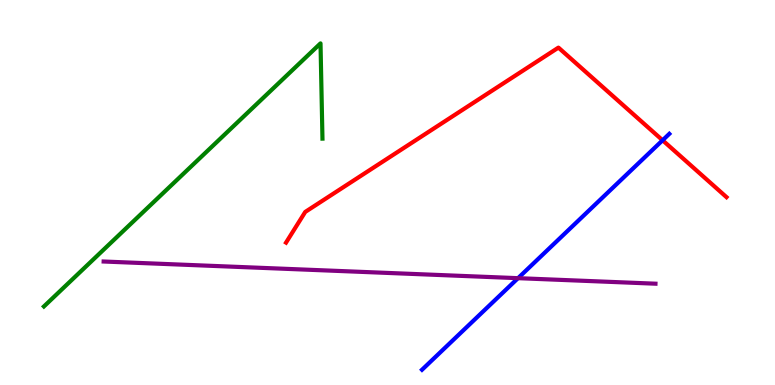[{'lines': ['blue', 'red'], 'intersections': [{'x': 8.55, 'y': 6.36}]}, {'lines': ['green', 'red'], 'intersections': []}, {'lines': ['purple', 'red'], 'intersections': []}, {'lines': ['blue', 'green'], 'intersections': []}, {'lines': ['blue', 'purple'], 'intersections': [{'x': 6.68, 'y': 2.77}]}, {'lines': ['green', 'purple'], 'intersections': []}]